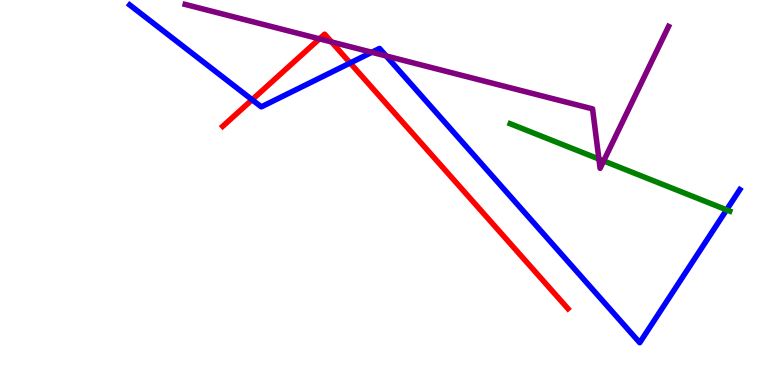[{'lines': ['blue', 'red'], 'intersections': [{'x': 3.25, 'y': 7.41}, {'x': 4.52, 'y': 8.36}]}, {'lines': ['green', 'red'], 'intersections': []}, {'lines': ['purple', 'red'], 'intersections': [{'x': 4.12, 'y': 8.99}, {'x': 4.28, 'y': 8.91}]}, {'lines': ['blue', 'green'], 'intersections': [{'x': 9.38, 'y': 4.55}]}, {'lines': ['blue', 'purple'], 'intersections': [{'x': 4.8, 'y': 8.64}, {'x': 4.98, 'y': 8.55}]}, {'lines': ['green', 'purple'], 'intersections': [{'x': 7.73, 'y': 5.87}, {'x': 7.79, 'y': 5.82}]}]